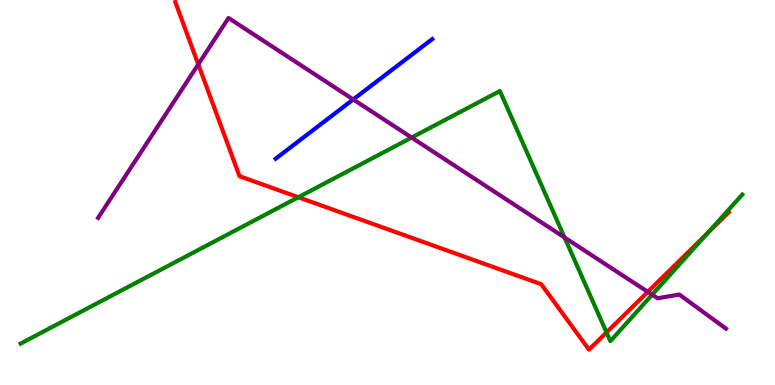[{'lines': ['blue', 'red'], 'intersections': []}, {'lines': ['green', 'red'], 'intersections': [{'x': 3.85, 'y': 4.88}, {'x': 7.83, 'y': 1.37}, {'x': 9.13, 'y': 3.95}]}, {'lines': ['purple', 'red'], 'intersections': [{'x': 2.56, 'y': 8.33}, {'x': 8.36, 'y': 2.42}]}, {'lines': ['blue', 'green'], 'intersections': []}, {'lines': ['blue', 'purple'], 'intersections': [{'x': 4.56, 'y': 7.42}]}, {'lines': ['green', 'purple'], 'intersections': [{'x': 5.31, 'y': 6.43}, {'x': 7.28, 'y': 3.83}, {'x': 8.42, 'y': 2.35}]}]